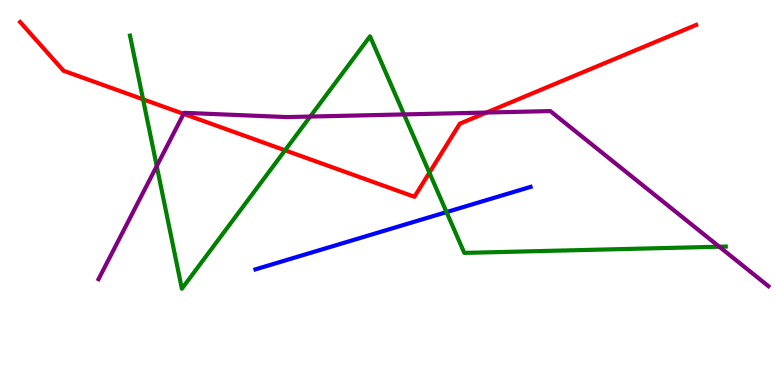[{'lines': ['blue', 'red'], 'intersections': []}, {'lines': ['green', 'red'], 'intersections': [{'x': 1.85, 'y': 7.42}, {'x': 3.68, 'y': 6.1}, {'x': 5.54, 'y': 5.51}]}, {'lines': ['purple', 'red'], 'intersections': [{'x': 2.37, 'y': 7.04}, {'x': 6.28, 'y': 7.08}]}, {'lines': ['blue', 'green'], 'intersections': [{'x': 5.76, 'y': 4.49}]}, {'lines': ['blue', 'purple'], 'intersections': []}, {'lines': ['green', 'purple'], 'intersections': [{'x': 2.02, 'y': 5.69}, {'x': 4.0, 'y': 6.97}, {'x': 5.21, 'y': 7.03}, {'x': 9.28, 'y': 3.59}]}]